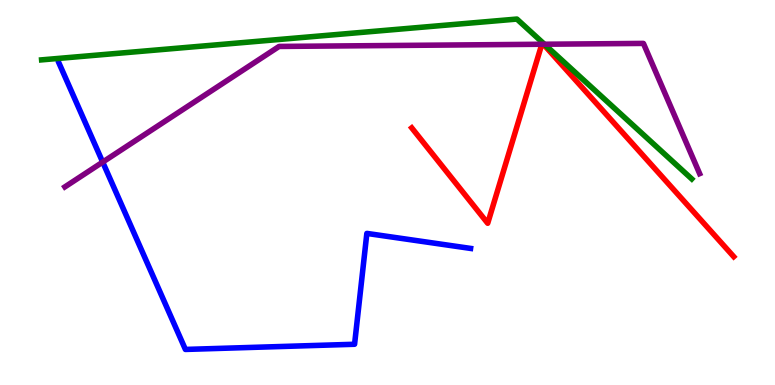[{'lines': ['blue', 'red'], 'intersections': []}, {'lines': ['green', 'red'], 'intersections': []}, {'lines': ['purple', 'red'], 'intersections': [{'x': 6.99, 'y': 8.85}, {'x': 7.01, 'y': 8.85}]}, {'lines': ['blue', 'green'], 'intersections': []}, {'lines': ['blue', 'purple'], 'intersections': [{'x': 1.33, 'y': 5.79}]}, {'lines': ['green', 'purple'], 'intersections': [{'x': 7.02, 'y': 8.85}]}]